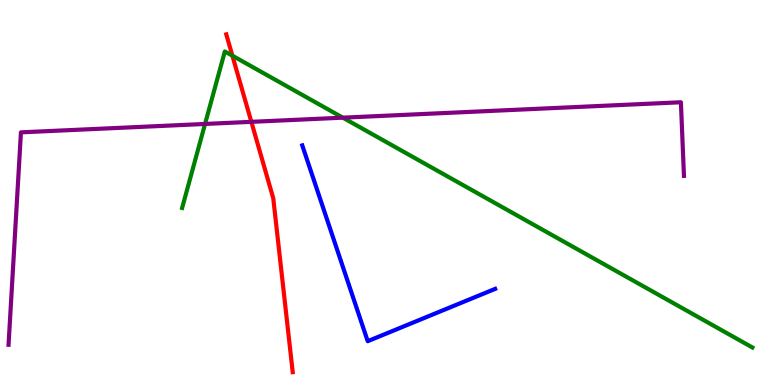[{'lines': ['blue', 'red'], 'intersections': []}, {'lines': ['green', 'red'], 'intersections': [{'x': 3.0, 'y': 8.55}]}, {'lines': ['purple', 'red'], 'intersections': [{'x': 3.24, 'y': 6.84}]}, {'lines': ['blue', 'green'], 'intersections': []}, {'lines': ['blue', 'purple'], 'intersections': []}, {'lines': ['green', 'purple'], 'intersections': [{'x': 2.65, 'y': 6.78}, {'x': 4.42, 'y': 6.94}]}]